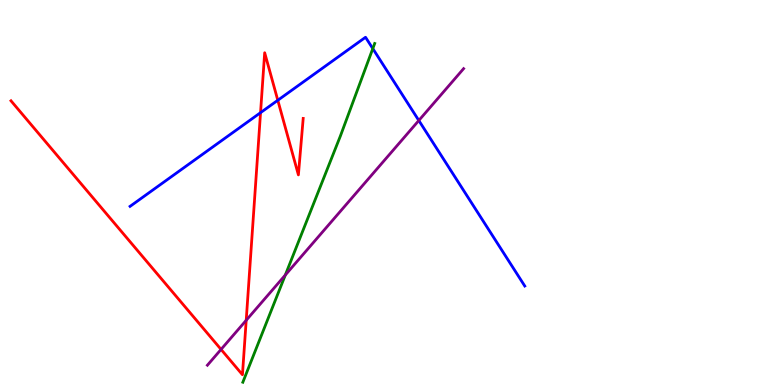[{'lines': ['blue', 'red'], 'intersections': [{'x': 3.36, 'y': 7.07}, {'x': 3.58, 'y': 7.4}]}, {'lines': ['green', 'red'], 'intersections': []}, {'lines': ['purple', 'red'], 'intersections': [{'x': 2.85, 'y': 0.924}, {'x': 3.18, 'y': 1.68}]}, {'lines': ['blue', 'green'], 'intersections': [{'x': 4.81, 'y': 8.74}]}, {'lines': ['blue', 'purple'], 'intersections': [{'x': 5.4, 'y': 6.87}]}, {'lines': ['green', 'purple'], 'intersections': [{'x': 3.68, 'y': 2.86}]}]